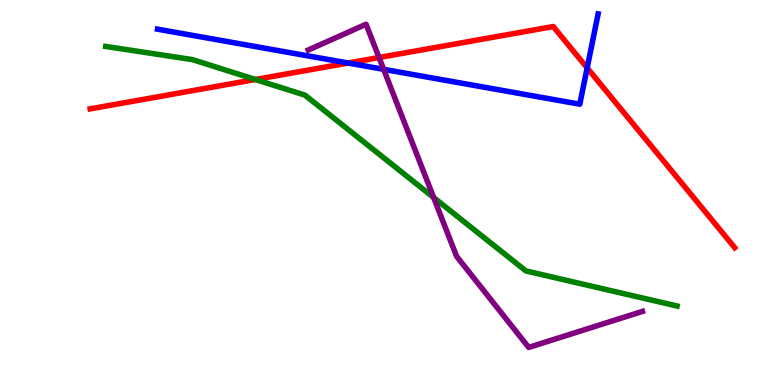[{'lines': ['blue', 'red'], 'intersections': [{'x': 4.49, 'y': 8.36}, {'x': 7.58, 'y': 8.24}]}, {'lines': ['green', 'red'], 'intersections': [{'x': 3.3, 'y': 7.94}]}, {'lines': ['purple', 'red'], 'intersections': [{'x': 4.89, 'y': 8.51}]}, {'lines': ['blue', 'green'], 'intersections': []}, {'lines': ['blue', 'purple'], 'intersections': [{'x': 4.95, 'y': 8.2}]}, {'lines': ['green', 'purple'], 'intersections': [{'x': 5.6, 'y': 4.87}]}]